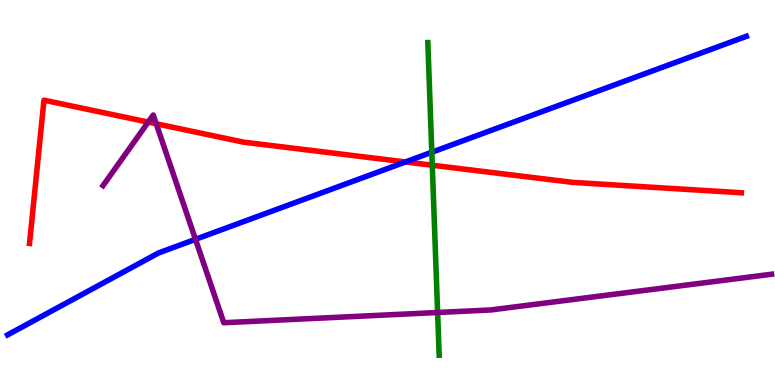[{'lines': ['blue', 'red'], 'intersections': [{'x': 5.23, 'y': 5.79}]}, {'lines': ['green', 'red'], 'intersections': [{'x': 5.58, 'y': 5.71}]}, {'lines': ['purple', 'red'], 'intersections': [{'x': 1.91, 'y': 6.83}, {'x': 2.02, 'y': 6.78}]}, {'lines': ['blue', 'green'], 'intersections': [{'x': 5.57, 'y': 6.05}]}, {'lines': ['blue', 'purple'], 'intersections': [{'x': 2.52, 'y': 3.78}]}, {'lines': ['green', 'purple'], 'intersections': [{'x': 5.65, 'y': 1.88}]}]